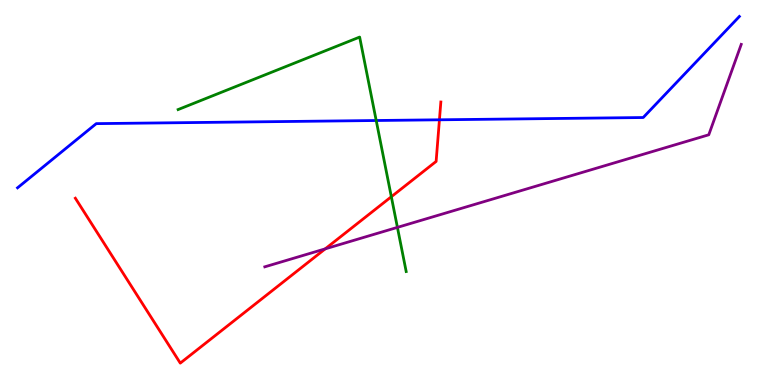[{'lines': ['blue', 'red'], 'intersections': [{'x': 5.67, 'y': 6.89}]}, {'lines': ['green', 'red'], 'intersections': [{'x': 5.05, 'y': 4.89}]}, {'lines': ['purple', 'red'], 'intersections': [{'x': 4.2, 'y': 3.54}]}, {'lines': ['blue', 'green'], 'intersections': [{'x': 4.85, 'y': 6.87}]}, {'lines': ['blue', 'purple'], 'intersections': []}, {'lines': ['green', 'purple'], 'intersections': [{'x': 5.13, 'y': 4.09}]}]